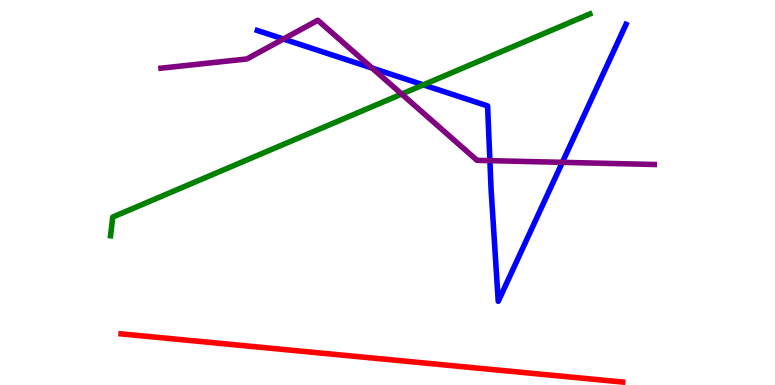[{'lines': ['blue', 'red'], 'intersections': []}, {'lines': ['green', 'red'], 'intersections': []}, {'lines': ['purple', 'red'], 'intersections': []}, {'lines': ['blue', 'green'], 'intersections': [{'x': 5.46, 'y': 7.8}]}, {'lines': ['blue', 'purple'], 'intersections': [{'x': 3.66, 'y': 8.99}, {'x': 4.8, 'y': 8.23}, {'x': 6.32, 'y': 5.83}, {'x': 7.26, 'y': 5.78}]}, {'lines': ['green', 'purple'], 'intersections': [{'x': 5.18, 'y': 7.56}]}]